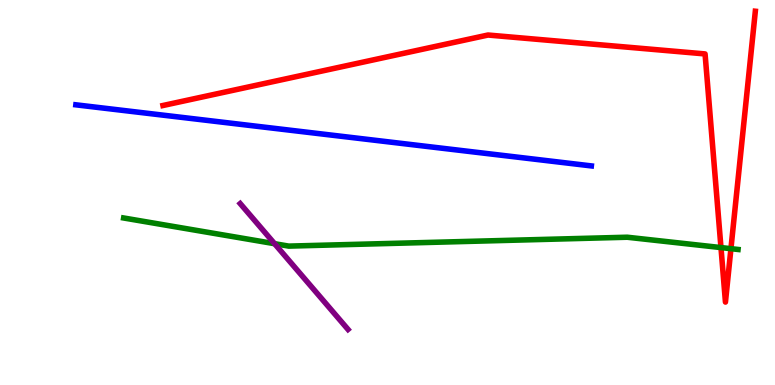[{'lines': ['blue', 'red'], 'intersections': []}, {'lines': ['green', 'red'], 'intersections': [{'x': 9.3, 'y': 3.57}, {'x': 9.43, 'y': 3.54}]}, {'lines': ['purple', 'red'], 'intersections': []}, {'lines': ['blue', 'green'], 'intersections': []}, {'lines': ['blue', 'purple'], 'intersections': []}, {'lines': ['green', 'purple'], 'intersections': [{'x': 3.54, 'y': 3.67}]}]